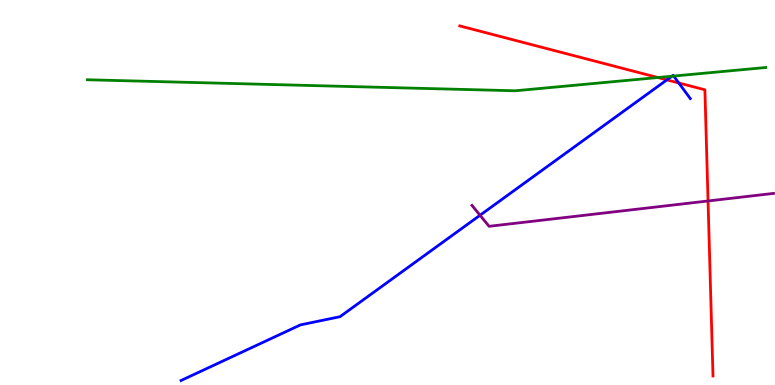[{'lines': ['blue', 'red'], 'intersections': [{'x': 8.6, 'y': 7.93}, {'x': 8.76, 'y': 7.84}]}, {'lines': ['green', 'red'], 'intersections': [{'x': 8.49, 'y': 7.99}]}, {'lines': ['purple', 'red'], 'intersections': [{'x': 9.14, 'y': 4.78}]}, {'lines': ['blue', 'green'], 'intersections': [{'x': 8.67, 'y': 8.02}, {'x': 8.69, 'y': 8.02}]}, {'lines': ['blue', 'purple'], 'intersections': [{'x': 6.19, 'y': 4.41}]}, {'lines': ['green', 'purple'], 'intersections': []}]